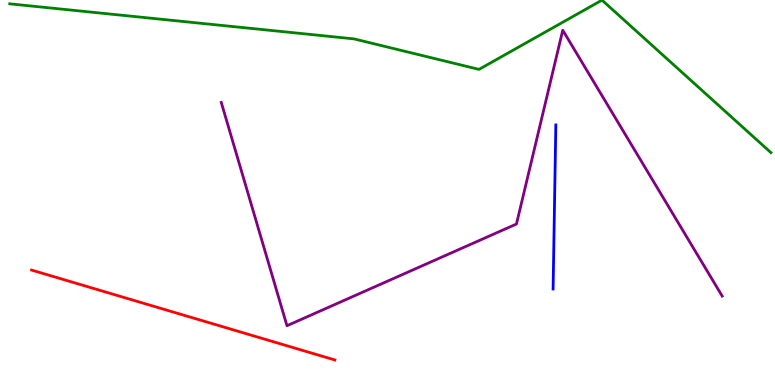[{'lines': ['blue', 'red'], 'intersections': []}, {'lines': ['green', 'red'], 'intersections': []}, {'lines': ['purple', 'red'], 'intersections': []}, {'lines': ['blue', 'green'], 'intersections': []}, {'lines': ['blue', 'purple'], 'intersections': []}, {'lines': ['green', 'purple'], 'intersections': []}]